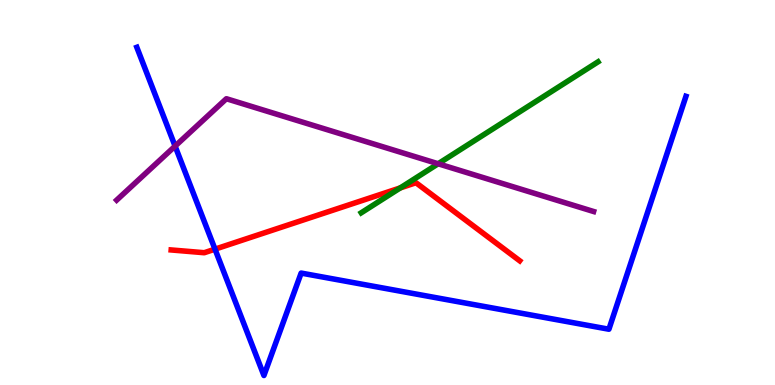[{'lines': ['blue', 'red'], 'intersections': [{'x': 2.77, 'y': 3.53}]}, {'lines': ['green', 'red'], 'intersections': [{'x': 5.16, 'y': 5.12}]}, {'lines': ['purple', 'red'], 'intersections': []}, {'lines': ['blue', 'green'], 'intersections': []}, {'lines': ['blue', 'purple'], 'intersections': [{'x': 2.26, 'y': 6.2}]}, {'lines': ['green', 'purple'], 'intersections': [{'x': 5.65, 'y': 5.75}]}]